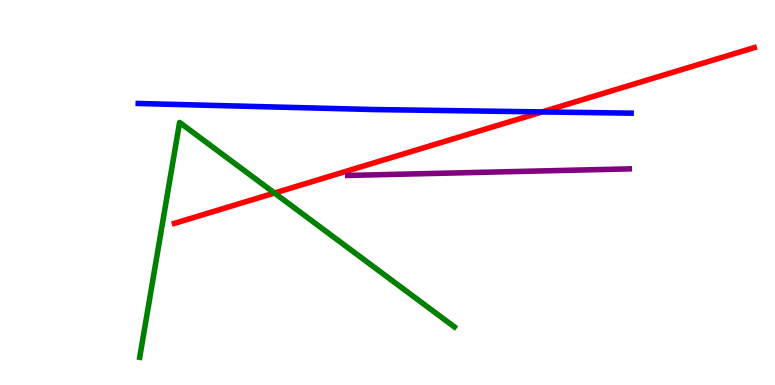[{'lines': ['blue', 'red'], 'intersections': [{'x': 7.0, 'y': 7.09}]}, {'lines': ['green', 'red'], 'intersections': [{'x': 3.54, 'y': 4.99}]}, {'lines': ['purple', 'red'], 'intersections': []}, {'lines': ['blue', 'green'], 'intersections': []}, {'lines': ['blue', 'purple'], 'intersections': []}, {'lines': ['green', 'purple'], 'intersections': []}]